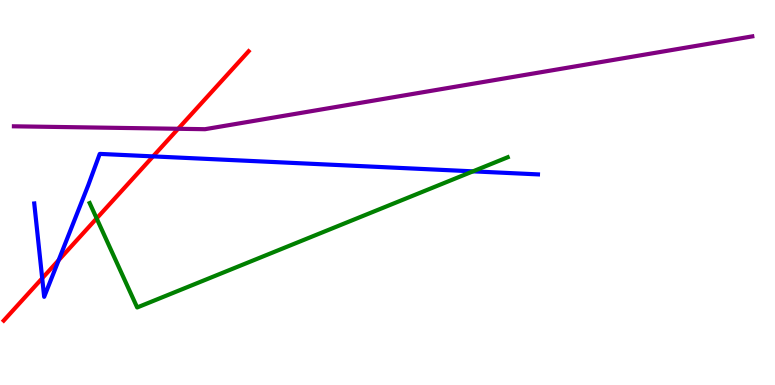[{'lines': ['blue', 'red'], 'intersections': [{'x': 0.545, 'y': 2.77}, {'x': 0.757, 'y': 3.24}, {'x': 1.97, 'y': 5.94}]}, {'lines': ['green', 'red'], 'intersections': [{'x': 1.25, 'y': 4.33}]}, {'lines': ['purple', 'red'], 'intersections': [{'x': 2.3, 'y': 6.65}]}, {'lines': ['blue', 'green'], 'intersections': [{'x': 6.1, 'y': 5.55}]}, {'lines': ['blue', 'purple'], 'intersections': []}, {'lines': ['green', 'purple'], 'intersections': []}]